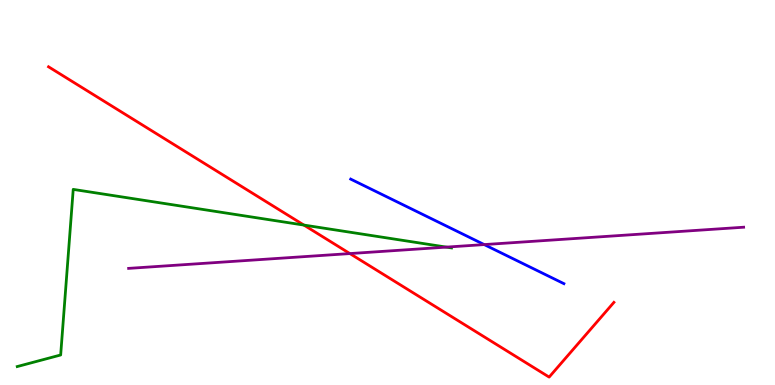[{'lines': ['blue', 'red'], 'intersections': []}, {'lines': ['green', 'red'], 'intersections': [{'x': 3.92, 'y': 4.15}]}, {'lines': ['purple', 'red'], 'intersections': [{'x': 4.51, 'y': 3.41}]}, {'lines': ['blue', 'green'], 'intersections': []}, {'lines': ['blue', 'purple'], 'intersections': [{'x': 6.25, 'y': 3.65}]}, {'lines': ['green', 'purple'], 'intersections': [{'x': 5.76, 'y': 3.58}]}]